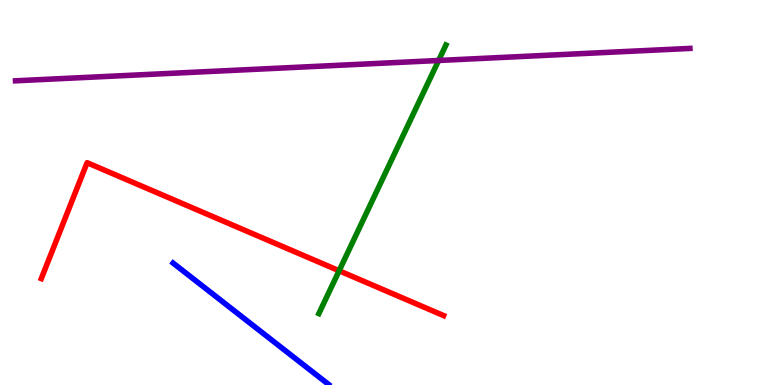[{'lines': ['blue', 'red'], 'intersections': []}, {'lines': ['green', 'red'], 'intersections': [{'x': 4.38, 'y': 2.97}]}, {'lines': ['purple', 'red'], 'intersections': []}, {'lines': ['blue', 'green'], 'intersections': []}, {'lines': ['blue', 'purple'], 'intersections': []}, {'lines': ['green', 'purple'], 'intersections': [{'x': 5.66, 'y': 8.43}]}]